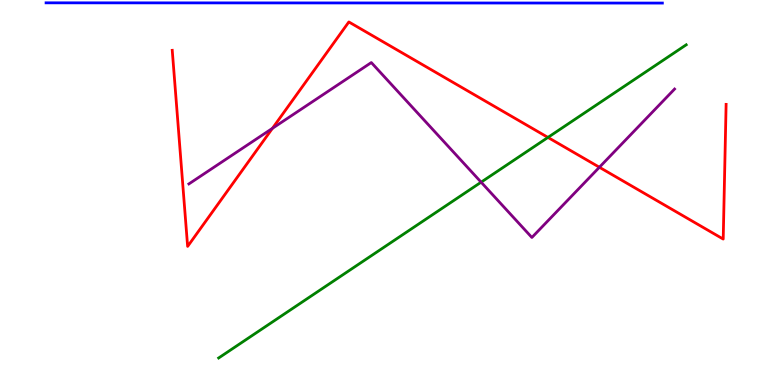[{'lines': ['blue', 'red'], 'intersections': []}, {'lines': ['green', 'red'], 'intersections': [{'x': 7.07, 'y': 6.43}]}, {'lines': ['purple', 'red'], 'intersections': [{'x': 3.52, 'y': 6.67}, {'x': 7.73, 'y': 5.66}]}, {'lines': ['blue', 'green'], 'intersections': []}, {'lines': ['blue', 'purple'], 'intersections': []}, {'lines': ['green', 'purple'], 'intersections': [{'x': 6.21, 'y': 5.27}]}]